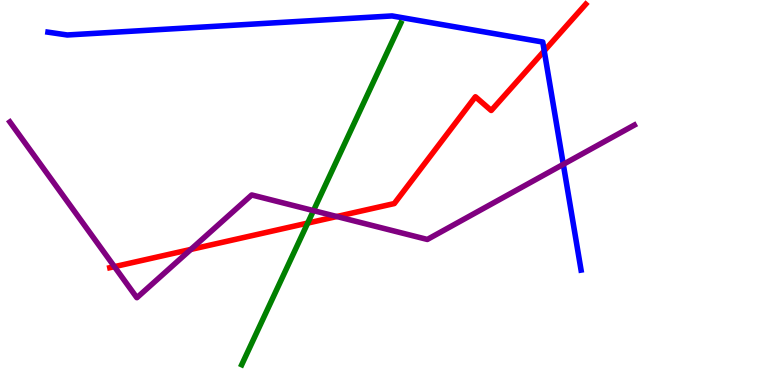[{'lines': ['blue', 'red'], 'intersections': [{'x': 7.02, 'y': 8.68}]}, {'lines': ['green', 'red'], 'intersections': [{'x': 3.97, 'y': 4.21}]}, {'lines': ['purple', 'red'], 'intersections': [{'x': 1.48, 'y': 3.07}, {'x': 2.46, 'y': 3.52}, {'x': 4.35, 'y': 4.38}]}, {'lines': ['blue', 'green'], 'intersections': []}, {'lines': ['blue', 'purple'], 'intersections': [{'x': 7.27, 'y': 5.73}]}, {'lines': ['green', 'purple'], 'intersections': [{'x': 4.05, 'y': 4.53}]}]